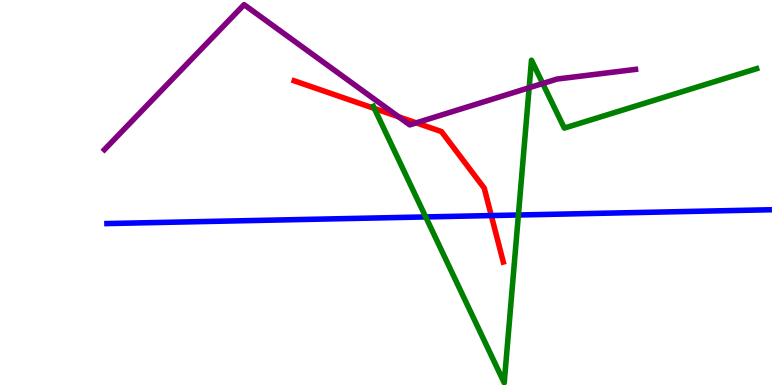[{'lines': ['blue', 'red'], 'intersections': [{'x': 6.34, 'y': 4.4}]}, {'lines': ['green', 'red'], 'intersections': [{'x': 4.83, 'y': 7.18}]}, {'lines': ['purple', 'red'], 'intersections': [{'x': 5.14, 'y': 6.97}, {'x': 5.37, 'y': 6.81}]}, {'lines': ['blue', 'green'], 'intersections': [{'x': 5.49, 'y': 4.37}, {'x': 6.69, 'y': 4.42}]}, {'lines': ['blue', 'purple'], 'intersections': []}, {'lines': ['green', 'purple'], 'intersections': [{'x': 6.83, 'y': 7.72}, {'x': 7.0, 'y': 7.83}]}]